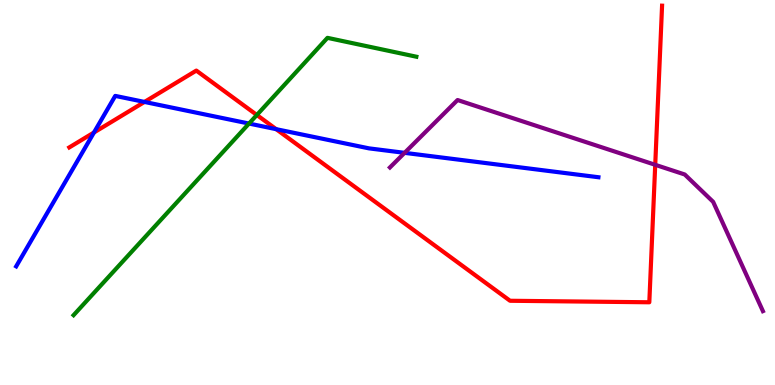[{'lines': ['blue', 'red'], 'intersections': [{'x': 1.21, 'y': 6.56}, {'x': 1.86, 'y': 7.35}, {'x': 3.56, 'y': 6.64}]}, {'lines': ['green', 'red'], 'intersections': [{'x': 3.31, 'y': 7.01}]}, {'lines': ['purple', 'red'], 'intersections': [{'x': 8.45, 'y': 5.72}]}, {'lines': ['blue', 'green'], 'intersections': [{'x': 3.21, 'y': 6.79}]}, {'lines': ['blue', 'purple'], 'intersections': [{'x': 5.22, 'y': 6.03}]}, {'lines': ['green', 'purple'], 'intersections': []}]